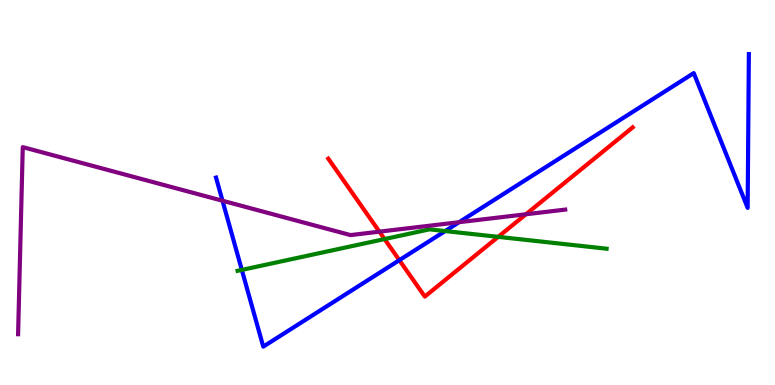[{'lines': ['blue', 'red'], 'intersections': [{'x': 5.15, 'y': 3.24}]}, {'lines': ['green', 'red'], 'intersections': [{'x': 4.96, 'y': 3.79}, {'x': 6.43, 'y': 3.85}]}, {'lines': ['purple', 'red'], 'intersections': [{'x': 4.9, 'y': 3.98}, {'x': 6.79, 'y': 4.43}]}, {'lines': ['blue', 'green'], 'intersections': [{'x': 3.12, 'y': 2.99}, {'x': 5.74, 'y': 4.0}]}, {'lines': ['blue', 'purple'], 'intersections': [{'x': 2.87, 'y': 4.79}, {'x': 5.92, 'y': 4.23}]}, {'lines': ['green', 'purple'], 'intersections': []}]